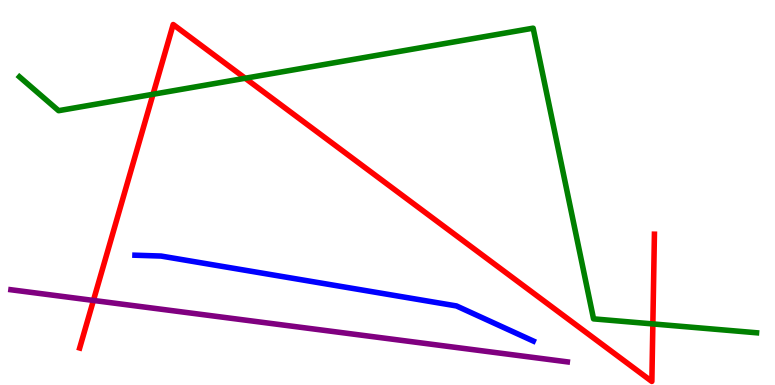[{'lines': ['blue', 'red'], 'intersections': []}, {'lines': ['green', 'red'], 'intersections': [{'x': 1.97, 'y': 7.55}, {'x': 3.16, 'y': 7.97}, {'x': 8.42, 'y': 1.59}]}, {'lines': ['purple', 'red'], 'intersections': [{'x': 1.21, 'y': 2.2}]}, {'lines': ['blue', 'green'], 'intersections': []}, {'lines': ['blue', 'purple'], 'intersections': []}, {'lines': ['green', 'purple'], 'intersections': []}]